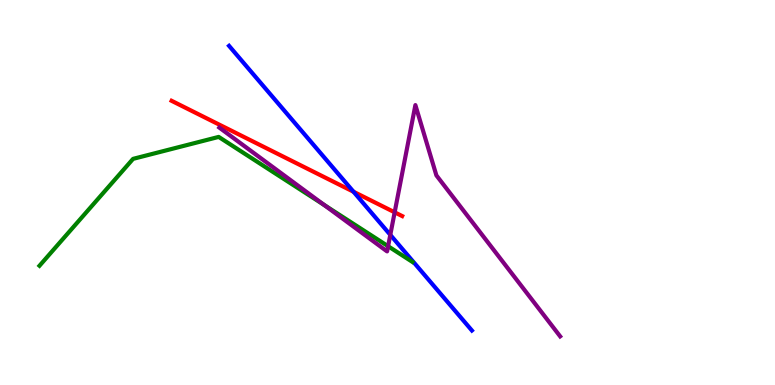[{'lines': ['blue', 'red'], 'intersections': [{'x': 4.56, 'y': 5.02}]}, {'lines': ['green', 'red'], 'intersections': []}, {'lines': ['purple', 'red'], 'intersections': [{'x': 5.09, 'y': 4.49}]}, {'lines': ['blue', 'green'], 'intersections': []}, {'lines': ['blue', 'purple'], 'intersections': [{'x': 5.04, 'y': 3.9}]}, {'lines': ['green', 'purple'], 'intersections': [{'x': 4.18, 'y': 4.68}, {'x': 5.01, 'y': 3.6}]}]